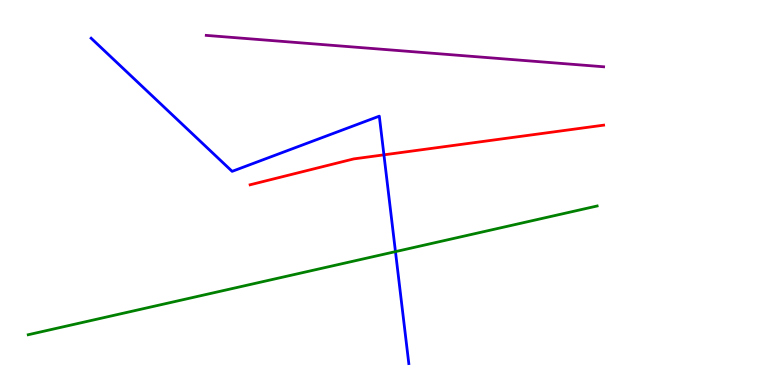[{'lines': ['blue', 'red'], 'intersections': [{'x': 4.95, 'y': 5.98}]}, {'lines': ['green', 'red'], 'intersections': []}, {'lines': ['purple', 'red'], 'intersections': []}, {'lines': ['blue', 'green'], 'intersections': [{'x': 5.1, 'y': 3.46}]}, {'lines': ['blue', 'purple'], 'intersections': []}, {'lines': ['green', 'purple'], 'intersections': []}]